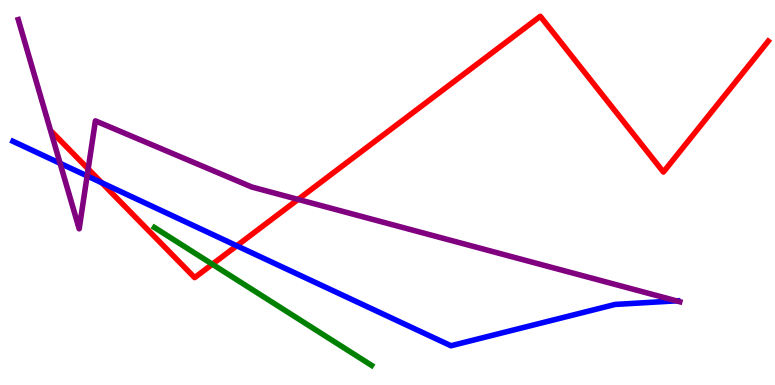[{'lines': ['blue', 'red'], 'intersections': [{'x': 1.31, 'y': 5.25}, {'x': 3.05, 'y': 3.62}]}, {'lines': ['green', 'red'], 'intersections': [{'x': 2.74, 'y': 3.14}]}, {'lines': ['purple', 'red'], 'intersections': [{'x': 1.14, 'y': 5.61}, {'x': 3.85, 'y': 4.82}]}, {'lines': ['blue', 'green'], 'intersections': []}, {'lines': ['blue', 'purple'], 'intersections': [{'x': 0.775, 'y': 5.76}, {'x': 1.12, 'y': 5.43}, {'x': 8.73, 'y': 2.19}]}, {'lines': ['green', 'purple'], 'intersections': []}]